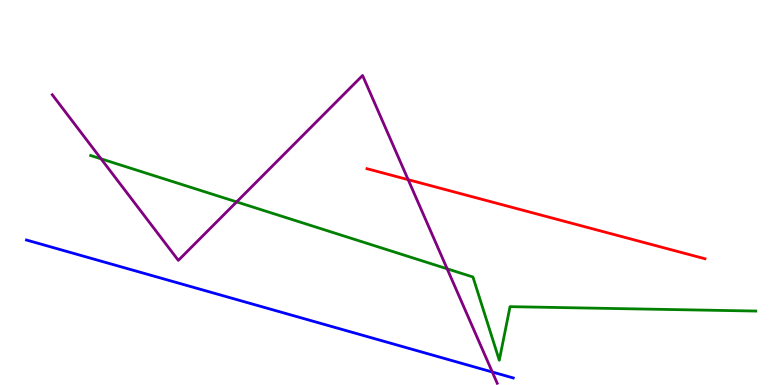[{'lines': ['blue', 'red'], 'intersections': []}, {'lines': ['green', 'red'], 'intersections': []}, {'lines': ['purple', 'red'], 'intersections': [{'x': 5.27, 'y': 5.33}]}, {'lines': ['blue', 'green'], 'intersections': []}, {'lines': ['blue', 'purple'], 'intersections': [{'x': 6.35, 'y': 0.337}]}, {'lines': ['green', 'purple'], 'intersections': [{'x': 1.3, 'y': 5.87}, {'x': 3.05, 'y': 4.76}, {'x': 5.77, 'y': 3.02}]}]